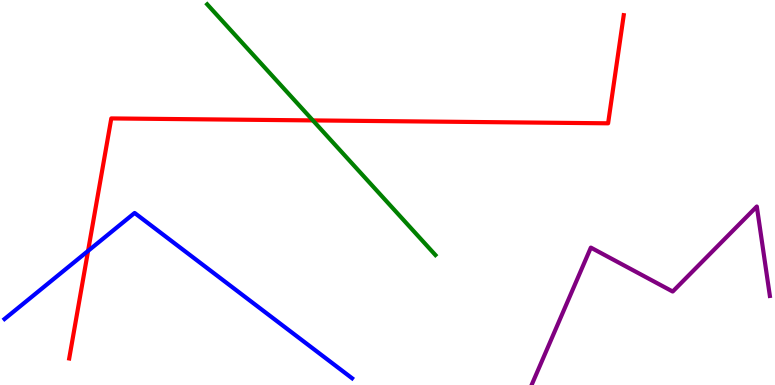[{'lines': ['blue', 'red'], 'intersections': [{'x': 1.14, 'y': 3.48}]}, {'lines': ['green', 'red'], 'intersections': [{'x': 4.04, 'y': 6.87}]}, {'lines': ['purple', 'red'], 'intersections': []}, {'lines': ['blue', 'green'], 'intersections': []}, {'lines': ['blue', 'purple'], 'intersections': []}, {'lines': ['green', 'purple'], 'intersections': []}]